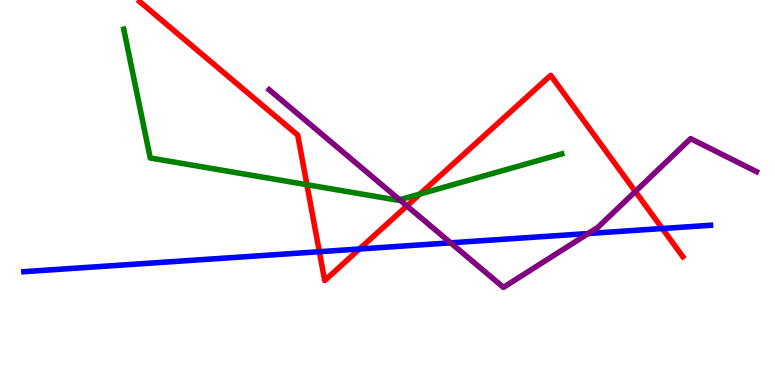[{'lines': ['blue', 'red'], 'intersections': [{'x': 4.12, 'y': 3.46}, {'x': 4.64, 'y': 3.53}, {'x': 8.55, 'y': 4.06}]}, {'lines': ['green', 'red'], 'intersections': [{'x': 3.96, 'y': 5.2}, {'x': 5.42, 'y': 4.96}]}, {'lines': ['purple', 'red'], 'intersections': [{'x': 5.25, 'y': 4.65}, {'x': 8.2, 'y': 5.03}]}, {'lines': ['blue', 'green'], 'intersections': []}, {'lines': ['blue', 'purple'], 'intersections': [{'x': 5.81, 'y': 3.69}, {'x': 7.59, 'y': 3.93}]}, {'lines': ['green', 'purple'], 'intersections': [{'x': 5.16, 'y': 4.81}]}]